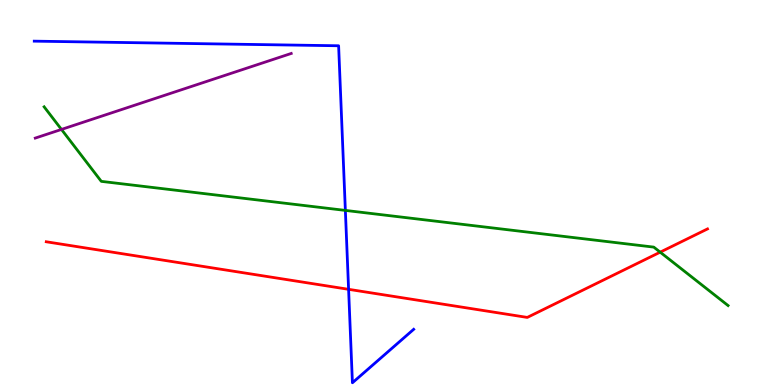[{'lines': ['blue', 'red'], 'intersections': [{'x': 4.5, 'y': 2.49}]}, {'lines': ['green', 'red'], 'intersections': [{'x': 8.52, 'y': 3.45}]}, {'lines': ['purple', 'red'], 'intersections': []}, {'lines': ['blue', 'green'], 'intersections': [{'x': 4.46, 'y': 4.53}]}, {'lines': ['blue', 'purple'], 'intersections': []}, {'lines': ['green', 'purple'], 'intersections': [{'x': 0.793, 'y': 6.64}]}]